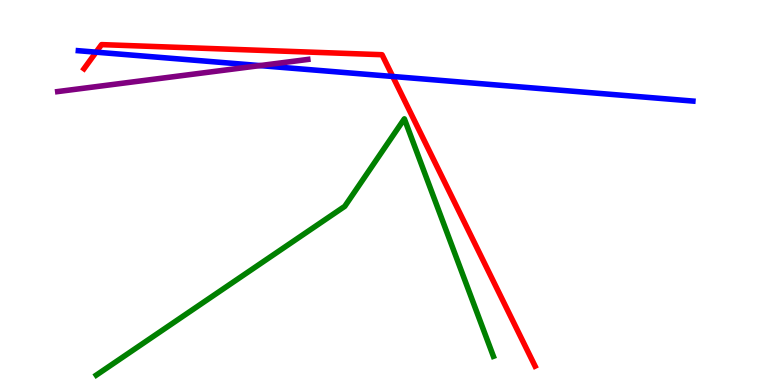[{'lines': ['blue', 'red'], 'intersections': [{'x': 1.24, 'y': 8.65}, {'x': 5.07, 'y': 8.01}]}, {'lines': ['green', 'red'], 'intersections': []}, {'lines': ['purple', 'red'], 'intersections': []}, {'lines': ['blue', 'green'], 'intersections': []}, {'lines': ['blue', 'purple'], 'intersections': [{'x': 3.35, 'y': 8.3}]}, {'lines': ['green', 'purple'], 'intersections': []}]